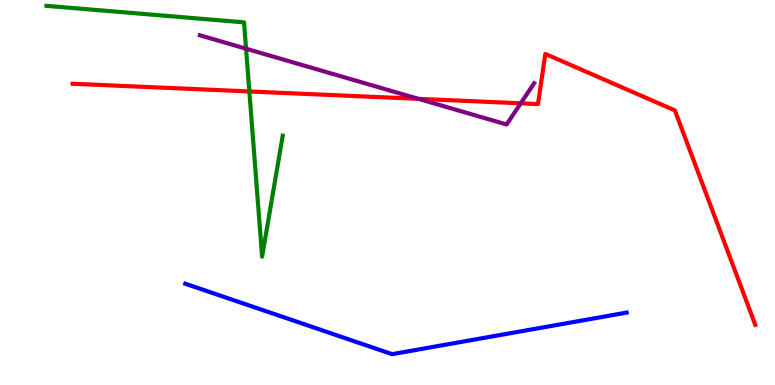[{'lines': ['blue', 'red'], 'intersections': []}, {'lines': ['green', 'red'], 'intersections': [{'x': 3.22, 'y': 7.62}]}, {'lines': ['purple', 'red'], 'intersections': [{'x': 5.4, 'y': 7.43}, {'x': 6.72, 'y': 7.32}]}, {'lines': ['blue', 'green'], 'intersections': []}, {'lines': ['blue', 'purple'], 'intersections': []}, {'lines': ['green', 'purple'], 'intersections': [{'x': 3.17, 'y': 8.73}]}]